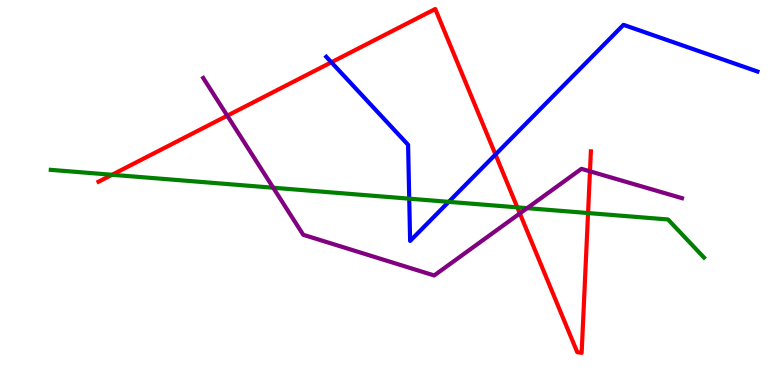[{'lines': ['blue', 'red'], 'intersections': [{'x': 4.28, 'y': 8.38}, {'x': 6.39, 'y': 5.99}]}, {'lines': ['green', 'red'], 'intersections': [{'x': 1.45, 'y': 5.46}, {'x': 6.68, 'y': 4.61}, {'x': 7.59, 'y': 4.47}]}, {'lines': ['purple', 'red'], 'intersections': [{'x': 2.93, 'y': 7.0}, {'x': 6.71, 'y': 4.46}, {'x': 7.61, 'y': 5.55}]}, {'lines': ['blue', 'green'], 'intersections': [{'x': 5.28, 'y': 4.84}, {'x': 5.79, 'y': 4.76}]}, {'lines': ['blue', 'purple'], 'intersections': []}, {'lines': ['green', 'purple'], 'intersections': [{'x': 3.53, 'y': 5.12}, {'x': 6.8, 'y': 4.59}]}]